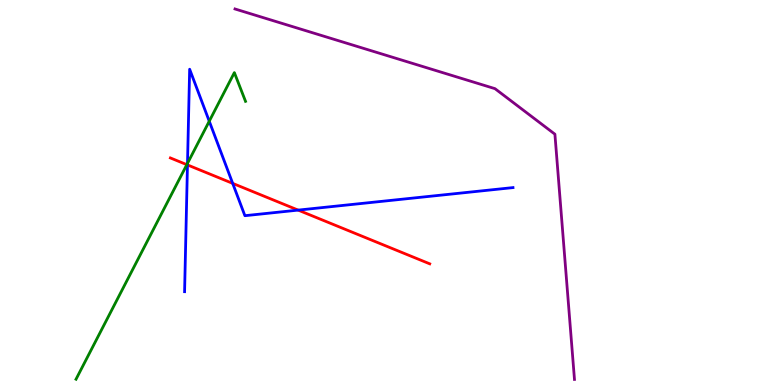[{'lines': ['blue', 'red'], 'intersections': [{'x': 2.42, 'y': 5.72}, {'x': 3.0, 'y': 5.24}, {'x': 3.85, 'y': 4.54}]}, {'lines': ['green', 'red'], 'intersections': [{'x': 2.41, 'y': 5.72}]}, {'lines': ['purple', 'red'], 'intersections': []}, {'lines': ['blue', 'green'], 'intersections': [{'x': 2.42, 'y': 5.76}, {'x': 2.7, 'y': 6.85}]}, {'lines': ['blue', 'purple'], 'intersections': []}, {'lines': ['green', 'purple'], 'intersections': []}]